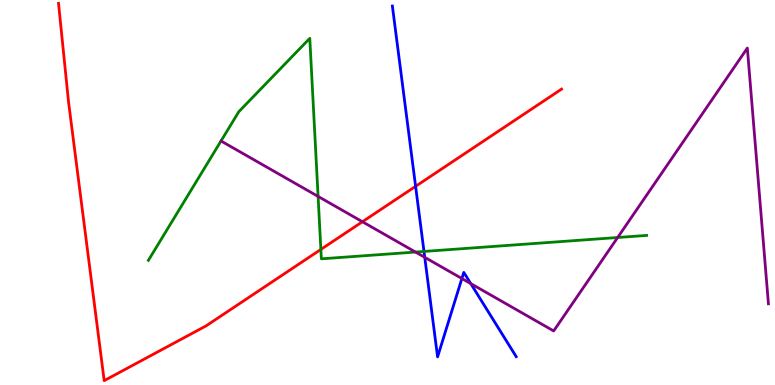[{'lines': ['blue', 'red'], 'intersections': [{'x': 5.36, 'y': 5.16}]}, {'lines': ['green', 'red'], 'intersections': [{'x': 4.14, 'y': 3.52}]}, {'lines': ['purple', 'red'], 'intersections': [{'x': 4.68, 'y': 4.24}]}, {'lines': ['blue', 'green'], 'intersections': [{'x': 5.47, 'y': 3.47}]}, {'lines': ['blue', 'purple'], 'intersections': [{'x': 5.48, 'y': 3.32}, {'x': 5.96, 'y': 2.77}, {'x': 6.07, 'y': 2.63}]}, {'lines': ['green', 'purple'], 'intersections': [{'x': 4.1, 'y': 4.9}, {'x': 5.36, 'y': 3.45}, {'x': 7.97, 'y': 3.83}]}]